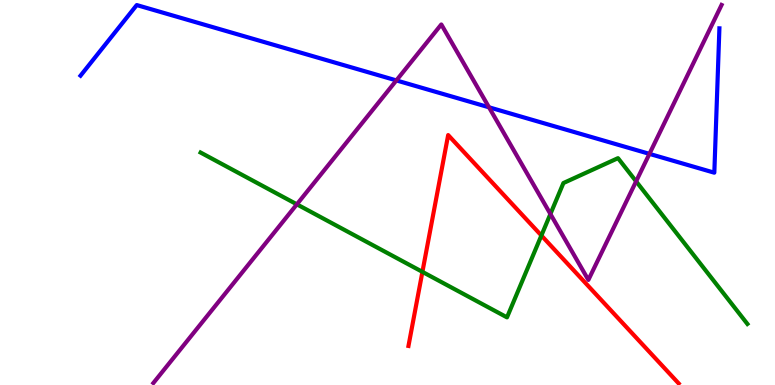[{'lines': ['blue', 'red'], 'intersections': []}, {'lines': ['green', 'red'], 'intersections': [{'x': 5.45, 'y': 2.94}, {'x': 6.99, 'y': 3.88}]}, {'lines': ['purple', 'red'], 'intersections': []}, {'lines': ['blue', 'green'], 'intersections': []}, {'lines': ['blue', 'purple'], 'intersections': [{'x': 5.11, 'y': 7.91}, {'x': 6.31, 'y': 7.21}, {'x': 8.38, 'y': 6.0}]}, {'lines': ['green', 'purple'], 'intersections': [{'x': 3.83, 'y': 4.69}, {'x': 7.1, 'y': 4.44}, {'x': 8.21, 'y': 5.29}]}]